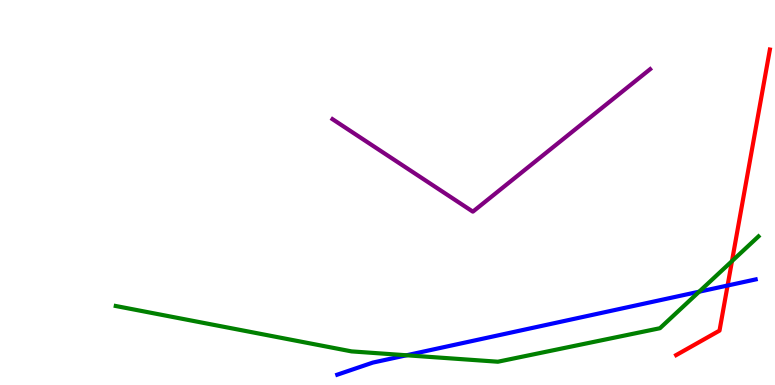[{'lines': ['blue', 'red'], 'intersections': [{'x': 9.39, 'y': 2.58}]}, {'lines': ['green', 'red'], 'intersections': [{'x': 9.44, 'y': 3.22}]}, {'lines': ['purple', 'red'], 'intersections': []}, {'lines': ['blue', 'green'], 'intersections': [{'x': 5.25, 'y': 0.772}, {'x': 9.02, 'y': 2.42}]}, {'lines': ['blue', 'purple'], 'intersections': []}, {'lines': ['green', 'purple'], 'intersections': []}]